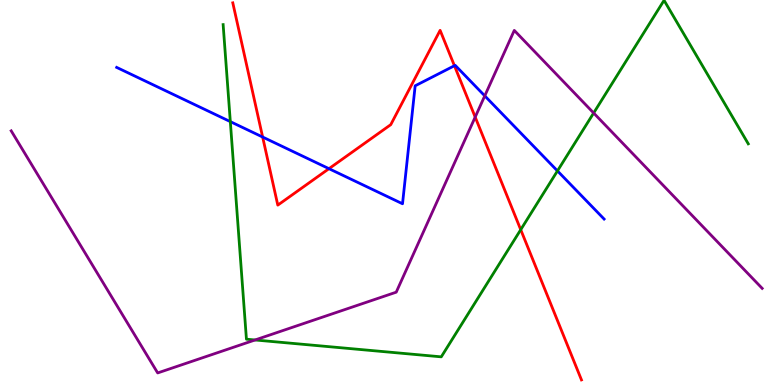[{'lines': ['blue', 'red'], 'intersections': [{'x': 3.39, 'y': 6.44}, {'x': 4.24, 'y': 5.62}, {'x': 5.86, 'y': 8.29}]}, {'lines': ['green', 'red'], 'intersections': [{'x': 6.72, 'y': 4.03}]}, {'lines': ['purple', 'red'], 'intersections': [{'x': 6.13, 'y': 6.96}]}, {'lines': ['blue', 'green'], 'intersections': [{'x': 2.97, 'y': 6.84}, {'x': 7.19, 'y': 5.56}]}, {'lines': ['blue', 'purple'], 'intersections': [{'x': 6.25, 'y': 7.51}]}, {'lines': ['green', 'purple'], 'intersections': [{'x': 3.29, 'y': 1.17}, {'x': 7.66, 'y': 7.06}]}]